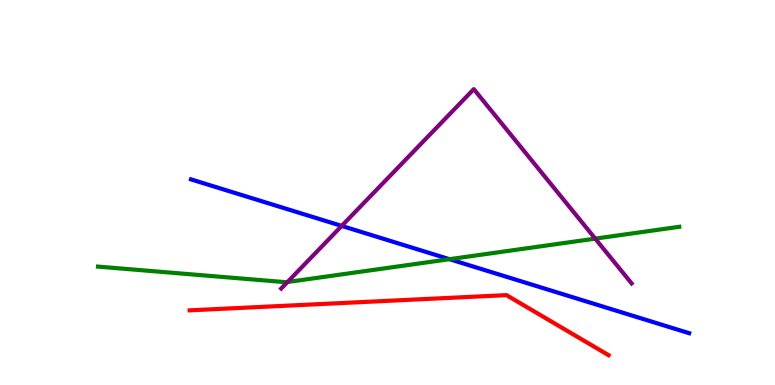[{'lines': ['blue', 'red'], 'intersections': []}, {'lines': ['green', 'red'], 'intersections': []}, {'lines': ['purple', 'red'], 'intersections': []}, {'lines': ['blue', 'green'], 'intersections': [{'x': 5.8, 'y': 3.27}]}, {'lines': ['blue', 'purple'], 'intersections': [{'x': 4.41, 'y': 4.13}]}, {'lines': ['green', 'purple'], 'intersections': [{'x': 3.71, 'y': 2.67}, {'x': 7.68, 'y': 3.8}]}]